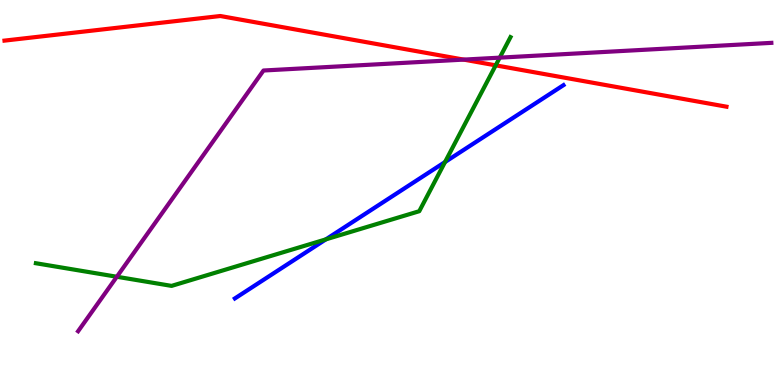[{'lines': ['blue', 'red'], 'intersections': []}, {'lines': ['green', 'red'], 'intersections': [{'x': 6.4, 'y': 8.3}]}, {'lines': ['purple', 'red'], 'intersections': [{'x': 5.98, 'y': 8.45}]}, {'lines': ['blue', 'green'], 'intersections': [{'x': 4.2, 'y': 3.78}, {'x': 5.74, 'y': 5.79}]}, {'lines': ['blue', 'purple'], 'intersections': []}, {'lines': ['green', 'purple'], 'intersections': [{'x': 1.51, 'y': 2.81}, {'x': 6.45, 'y': 8.5}]}]